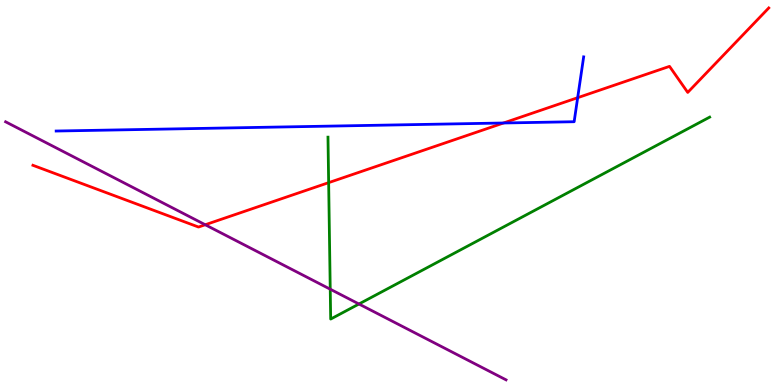[{'lines': ['blue', 'red'], 'intersections': [{'x': 6.5, 'y': 6.81}, {'x': 7.45, 'y': 7.46}]}, {'lines': ['green', 'red'], 'intersections': [{'x': 4.24, 'y': 5.26}]}, {'lines': ['purple', 'red'], 'intersections': [{'x': 2.65, 'y': 4.16}]}, {'lines': ['blue', 'green'], 'intersections': []}, {'lines': ['blue', 'purple'], 'intersections': []}, {'lines': ['green', 'purple'], 'intersections': [{'x': 4.26, 'y': 2.49}, {'x': 4.63, 'y': 2.1}]}]